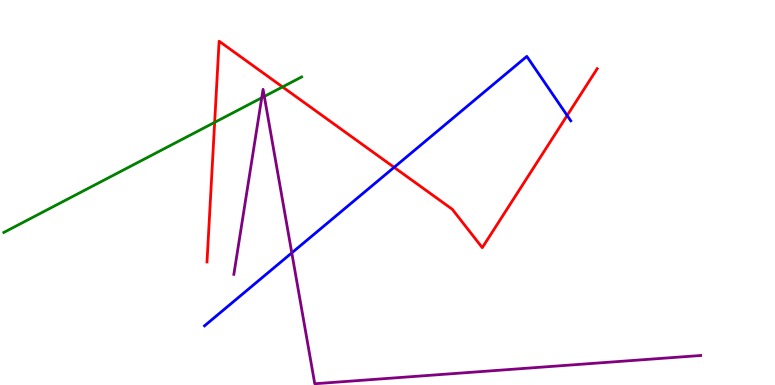[{'lines': ['blue', 'red'], 'intersections': [{'x': 5.09, 'y': 5.65}, {'x': 7.32, 'y': 7.0}]}, {'lines': ['green', 'red'], 'intersections': [{'x': 2.77, 'y': 6.82}, {'x': 3.65, 'y': 7.74}]}, {'lines': ['purple', 'red'], 'intersections': []}, {'lines': ['blue', 'green'], 'intersections': []}, {'lines': ['blue', 'purple'], 'intersections': [{'x': 3.77, 'y': 3.43}]}, {'lines': ['green', 'purple'], 'intersections': [{'x': 3.38, 'y': 7.46}, {'x': 3.41, 'y': 7.5}]}]